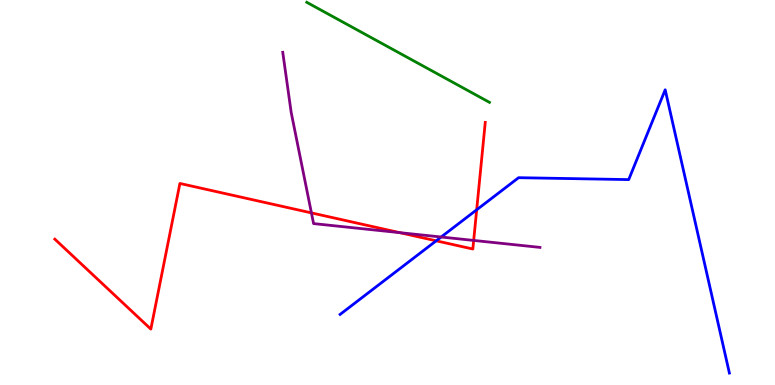[{'lines': ['blue', 'red'], 'intersections': [{'x': 5.63, 'y': 3.75}, {'x': 6.15, 'y': 4.55}]}, {'lines': ['green', 'red'], 'intersections': []}, {'lines': ['purple', 'red'], 'intersections': [{'x': 4.02, 'y': 4.47}, {'x': 5.16, 'y': 3.96}, {'x': 6.11, 'y': 3.76}]}, {'lines': ['blue', 'green'], 'intersections': []}, {'lines': ['blue', 'purple'], 'intersections': [{'x': 5.69, 'y': 3.84}]}, {'lines': ['green', 'purple'], 'intersections': []}]